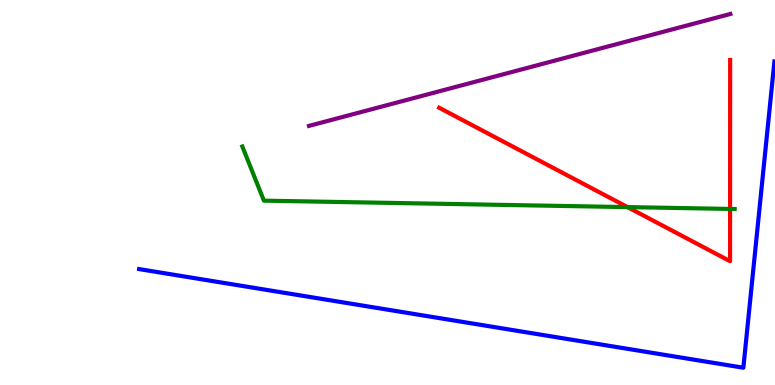[{'lines': ['blue', 'red'], 'intersections': []}, {'lines': ['green', 'red'], 'intersections': [{'x': 8.1, 'y': 4.62}, {'x': 9.42, 'y': 4.57}]}, {'lines': ['purple', 'red'], 'intersections': []}, {'lines': ['blue', 'green'], 'intersections': []}, {'lines': ['blue', 'purple'], 'intersections': []}, {'lines': ['green', 'purple'], 'intersections': []}]